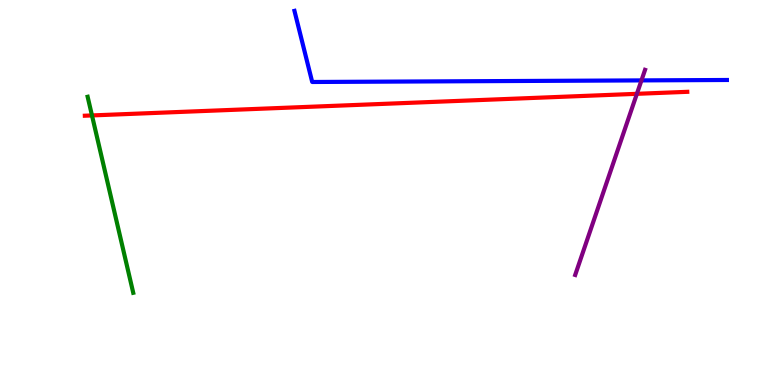[{'lines': ['blue', 'red'], 'intersections': []}, {'lines': ['green', 'red'], 'intersections': [{'x': 1.19, 'y': 7.0}]}, {'lines': ['purple', 'red'], 'intersections': [{'x': 8.22, 'y': 7.56}]}, {'lines': ['blue', 'green'], 'intersections': []}, {'lines': ['blue', 'purple'], 'intersections': [{'x': 8.28, 'y': 7.91}]}, {'lines': ['green', 'purple'], 'intersections': []}]